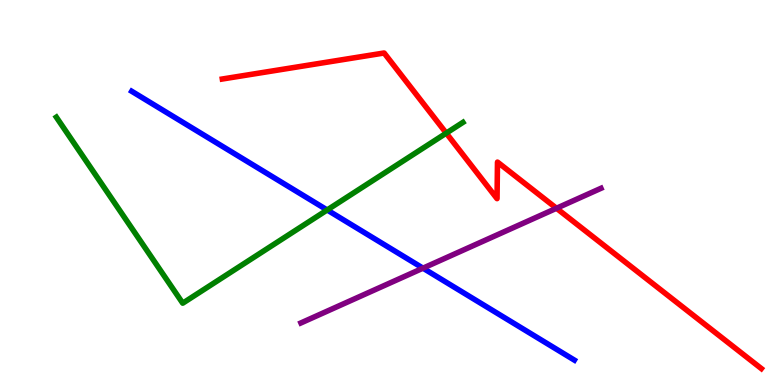[{'lines': ['blue', 'red'], 'intersections': []}, {'lines': ['green', 'red'], 'intersections': [{'x': 5.76, 'y': 6.54}]}, {'lines': ['purple', 'red'], 'intersections': [{'x': 7.18, 'y': 4.59}]}, {'lines': ['blue', 'green'], 'intersections': [{'x': 4.22, 'y': 4.55}]}, {'lines': ['blue', 'purple'], 'intersections': [{'x': 5.46, 'y': 3.03}]}, {'lines': ['green', 'purple'], 'intersections': []}]